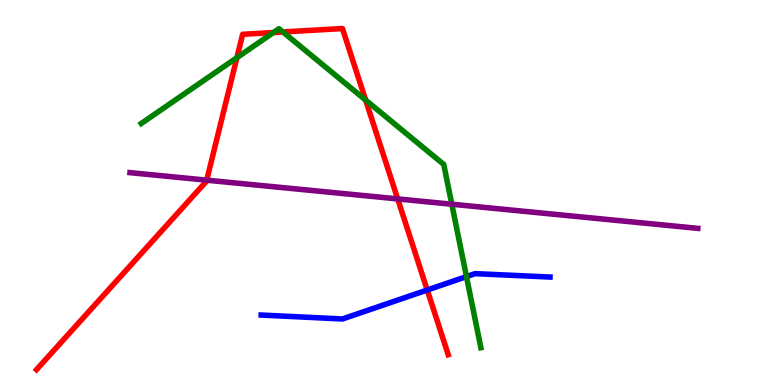[{'lines': ['blue', 'red'], 'intersections': [{'x': 5.51, 'y': 2.47}]}, {'lines': ['green', 'red'], 'intersections': [{'x': 3.06, 'y': 8.5}, {'x': 3.53, 'y': 9.16}, {'x': 3.65, 'y': 9.17}, {'x': 4.72, 'y': 7.4}]}, {'lines': ['purple', 'red'], 'intersections': [{'x': 2.67, 'y': 5.32}, {'x': 5.13, 'y': 4.83}]}, {'lines': ['blue', 'green'], 'intersections': [{'x': 6.02, 'y': 2.82}]}, {'lines': ['blue', 'purple'], 'intersections': []}, {'lines': ['green', 'purple'], 'intersections': [{'x': 5.83, 'y': 4.7}]}]